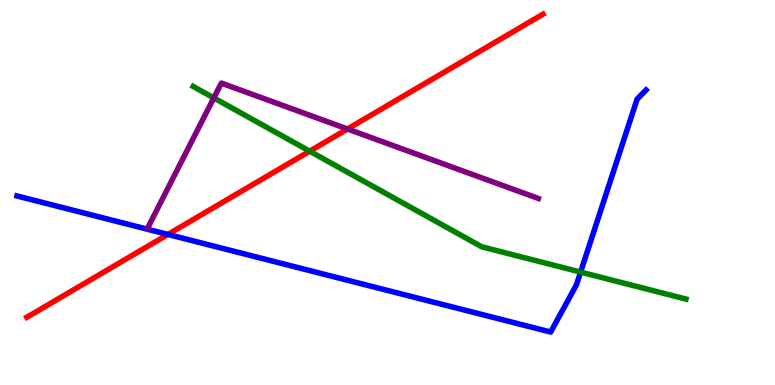[{'lines': ['blue', 'red'], 'intersections': [{'x': 2.17, 'y': 3.91}]}, {'lines': ['green', 'red'], 'intersections': [{'x': 4.0, 'y': 6.07}]}, {'lines': ['purple', 'red'], 'intersections': [{'x': 4.48, 'y': 6.65}]}, {'lines': ['blue', 'green'], 'intersections': [{'x': 7.49, 'y': 2.93}]}, {'lines': ['blue', 'purple'], 'intersections': []}, {'lines': ['green', 'purple'], 'intersections': [{'x': 2.76, 'y': 7.46}]}]